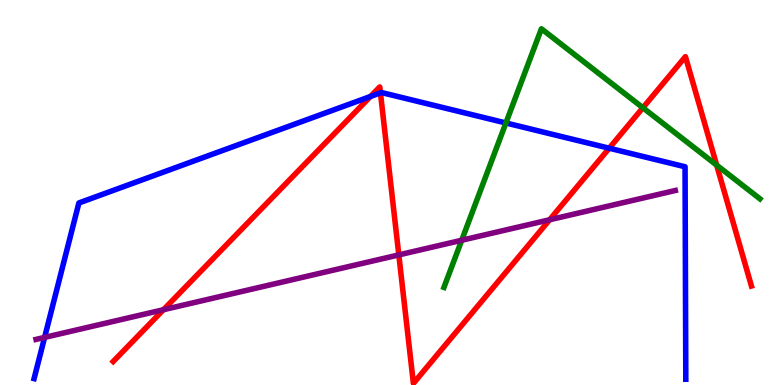[{'lines': ['blue', 'red'], 'intersections': [{'x': 4.78, 'y': 7.49}, {'x': 4.91, 'y': 7.59}, {'x': 7.86, 'y': 6.15}]}, {'lines': ['green', 'red'], 'intersections': [{'x': 8.3, 'y': 7.2}, {'x': 9.25, 'y': 5.71}]}, {'lines': ['purple', 'red'], 'intersections': [{'x': 2.11, 'y': 1.96}, {'x': 5.15, 'y': 3.38}, {'x': 7.09, 'y': 4.29}]}, {'lines': ['blue', 'green'], 'intersections': [{'x': 6.53, 'y': 6.81}]}, {'lines': ['blue', 'purple'], 'intersections': [{'x': 0.575, 'y': 1.24}]}, {'lines': ['green', 'purple'], 'intersections': [{'x': 5.96, 'y': 3.76}]}]